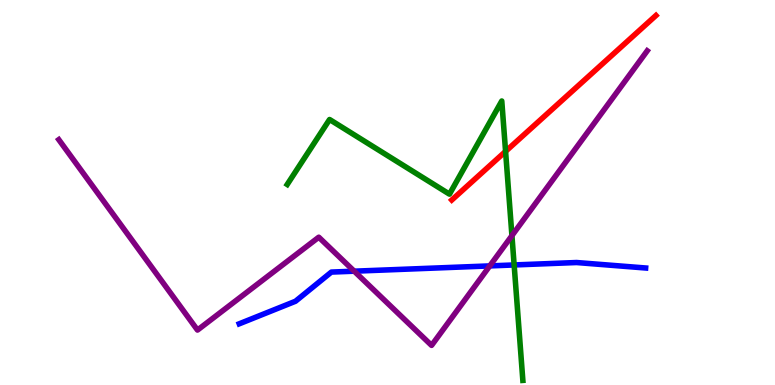[{'lines': ['blue', 'red'], 'intersections': []}, {'lines': ['green', 'red'], 'intersections': [{'x': 6.52, 'y': 6.07}]}, {'lines': ['purple', 'red'], 'intersections': []}, {'lines': ['blue', 'green'], 'intersections': [{'x': 6.63, 'y': 3.12}]}, {'lines': ['blue', 'purple'], 'intersections': [{'x': 4.57, 'y': 2.96}, {'x': 6.32, 'y': 3.09}]}, {'lines': ['green', 'purple'], 'intersections': [{'x': 6.61, 'y': 3.88}]}]